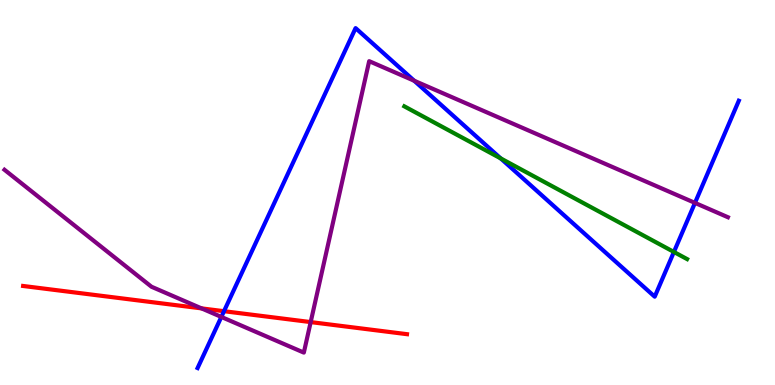[{'lines': ['blue', 'red'], 'intersections': [{'x': 2.89, 'y': 1.92}]}, {'lines': ['green', 'red'], 'intersections': []}, {'lines': ['purple', 'red'], 'intersections': [{'x': 2.6, 'y': 1.99}, {'x': 4.01, 'y': 1.63}]}, {'lines': ['blue', 'green'], 'intersections': [{'x': 6.46, 'y': 5.89}, {'x': 8.7, 'y': 3.46}]}, {'lines': ['blue', 'purple'], 'intersections': [{'x': 2.86, 'y': 1.77}, {'x': 5.34, 'y': 7.9}, {'x': 8.97, 'y': 4.73}]}, {'lines': ['green', 'purple'], 'intersections': []}]